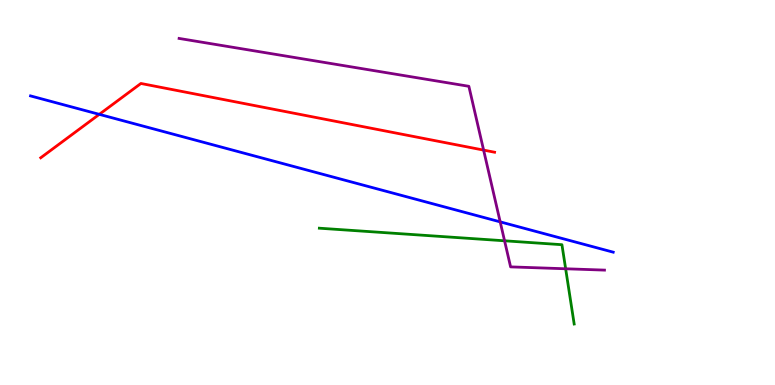[{'lines': ['blue', 'red'], 'intersections': [{'x': 1.28, 'y': 7.03}]}, {'lines': ['green', 'red'], 'intersections': []}, {'lines': ['purple', 'red'], 'intersections': [{'x': 6.24, 'y': 6.1}]}, {'lines': ['blue', 'green'], 'intersections': []}, {'lines': ['blue', 'purple'], 'intersections': [{'x': 6.45, 'y': 4.24}]}, {'lines': ['green', 'purple'], 'intersections': [{'x': 6.51, 'y': 3.75}, {'x': 7.3, 'y': 3.02}]}]